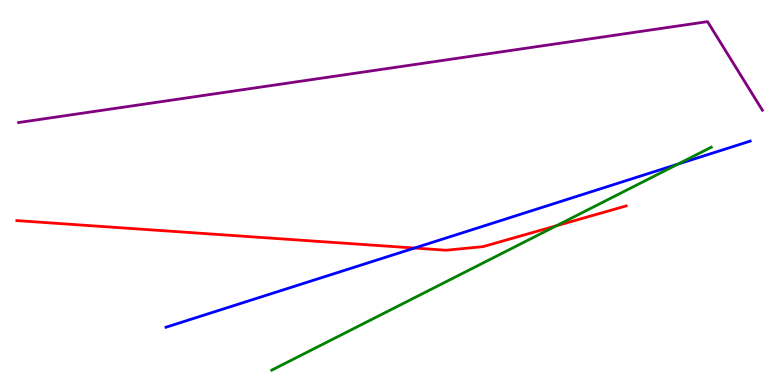[{'lines': ['blue', 'red'], 'intersections': [{'x': 5.35, 'y': 3.56}]}, {'lines': ['green', 'red'], 'intersections': [{'x': 7.18, 'y': 4.14}]}, {'lines': ['purple', 'red'], 'intersections': []}, {'lines': ['blue', 'green'], 'intersections': [{'x': 8.75, 'y': 5.74}]}, {'lines': ['blue', 'purple'], 'intersections': []}, {'lines': ['green', 'purple'], 'intersections': []}]